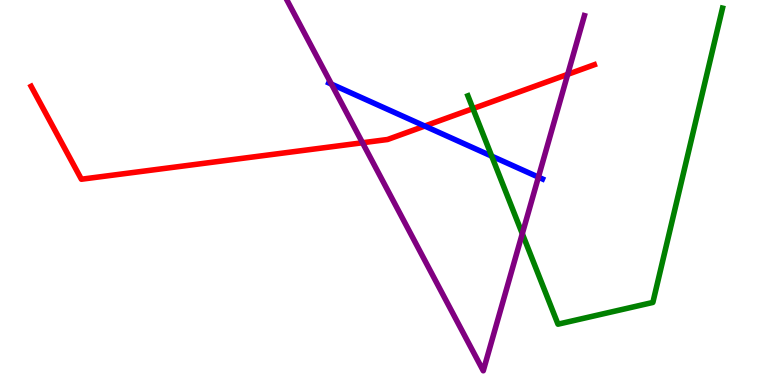[{'lines': ['blue', 'red'], 'intersections': [{'x': 5.48, 'y': 6.73}]}, {'lines': ['green', 'red'], 'intersections': [{'x': 6.1, 'y': 7.18}]}, {'lines': ['purple', 'red'], 'intersections': [{'x': 4.68, 'y': 6.29}, {'x': 7.33, 'y': 8.07}]}, {'lines': ['blue', 'green'], 'intersections': [{'x': 6.34, 'y': 5.94}]}, {'lines': ['blue', 'purple'], 'intersections': [{'x': 4.28, 'y': 7.82}, {'x': 6.95, 'y': 5.4}]}, {'lines': ['green', 'purple'], 'intersections': [{'x': 6.74, 'y': 3.93}]}]